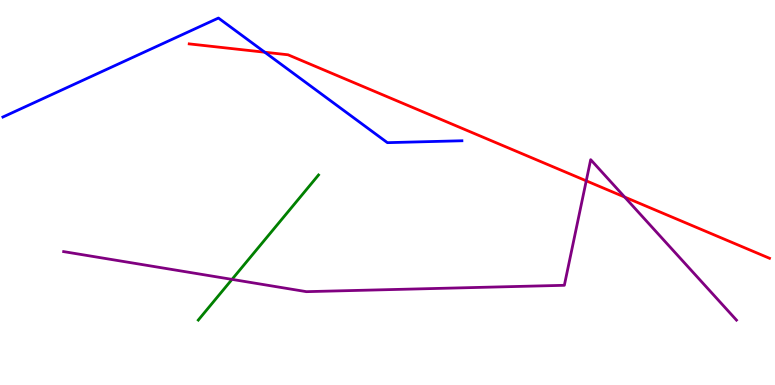[{'lines': ['blue', 'red'], 'intersections': [{'x': 3.42, 'y': 8.64}]}, {'lines': ['green', 'red'], 'intersections': []}, {'lines': ['purple', 'red'], 'intersections': [{'x': 7.56, 'y': 5.3}, {'x': 8.06, 'y': 4.88}]}, {'lines': ['blue', 'green'], 'intersections': []}, {'lines': ['blue', 'purple'], 'intersections': []}, {'lines': ['green', 'purple'], 'intersections': [{'x': 2.99, 'y': 2.74}]}]